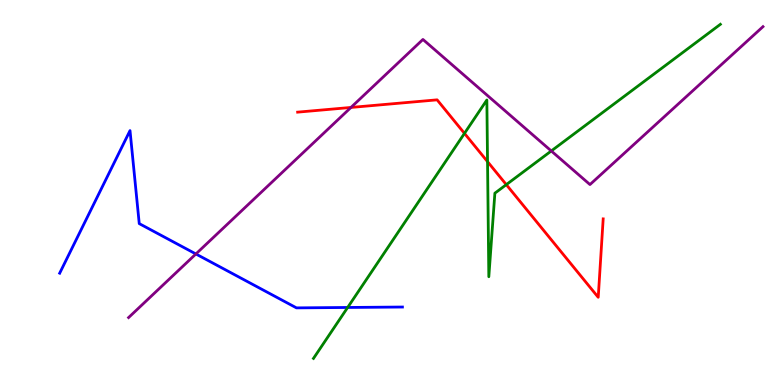[{'lines': ['blue', 'red'], 'intersections': []}, {'lines': ['green', 'red'], 'intersections': [{'x': 5.99, 'y': 6.54}, {'x': 6.29, 'y': 5.8}, {'x': 6.53, 'y': 5.2}]}, {'lines': ['purple', 'red'], 'intersections': [{'x': 4.53, 'y': 7.21}]}, {'lines': ['blue', 'green'], 'intersections': [{'x': 4.49, 'y': 2.01}]}, {'lines': ['blue', 'purple'], 'intersections': [{'x': 2.53, 'y': 3.4}]}, {'lines': ['green', 'purple'], 'intersections': [{'x': 7.11, 'y': 6.08}]}]